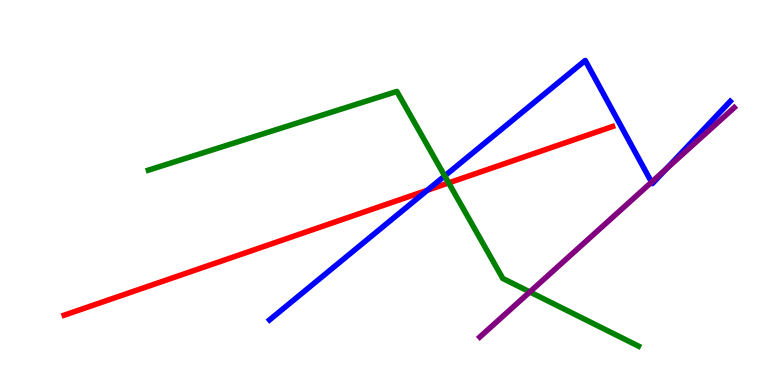[{'lines': ['blue', 'red'], 'intersections': [{'x': 5.51, 'y': 5.06}]}, {'lines': ['green', 'red'], 'intersections': [{'x': 5.79, 'y': 5.25}]}, {'lines': ['purple', 'red'], 'intersections': []}, {'lines': ['blue', 'green'], 'intersections': [{'x': 5.74, 'y': 5.43}]}, {'lines': ['blue', 'purple'], 'intersections': [{'x': 8.41, 'y': 5.27}, {'x': 8.59, 'y': 5.61}]}, {'lines': ['green', 'purple'], 'intersections': [{'x': 6.84, 'y': 2.42}]}]